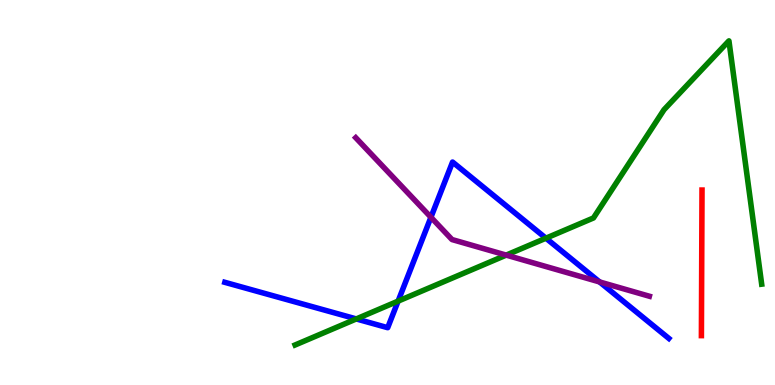[{'lines': ['blue', 'red'], 'intersections': []}, {'lines': ['green', 'red'], 'intersections': []}, {'lines': ['purple', 'red'], 'intersections': []}, {'lines': ['blue', 'green'], 'intersections': [{'x': 4.6, 'y': 1.72}, {'x': 5.14, 'y': 2.18}, {'x': 7.04, 'y': 3.81}]}, {'lines': ['blue', 'purple'], 'intersections': [{'x': 5.56, 'y': 4.36}, {'x': 7.74, 'y': 2.68}]}, {'lines': ['green', 'purple'], 'intersections': [{'x': 6.53, 'y': 3.37}]}]